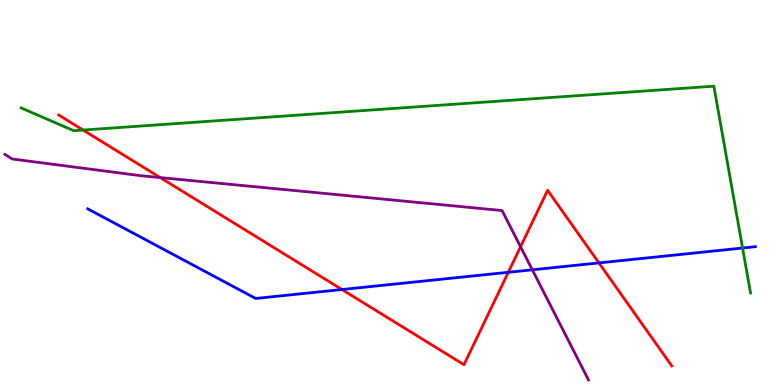[{'lines': ['blue', 'red'], 'intersections': [{'x': 4.41, 'y': 2.48}, {'x': 6.56, 'y': 2.93}, {'x': 7.73, 'y': 3.17}]}, {'lines': ['green', 'red'], 'intersections': [{'x': 1.07, 'y': 6.62}]}, {'lines': ['purple', 'red'], 'intersections': [{'x': 2.07, 'y': 5.39}, {'x': 6.72, 'y': 3.59}]}, {'lines': ['blue', 'green'], 'intersections': [{'x': 9.58, 'y': 3.56}]}, {'lines': ['blue', 'purple'], 'intersections': [{'x': 6.87, 'y': 2.99}]}, {'lines': ['green', 'purple'], 'intersections': []}]